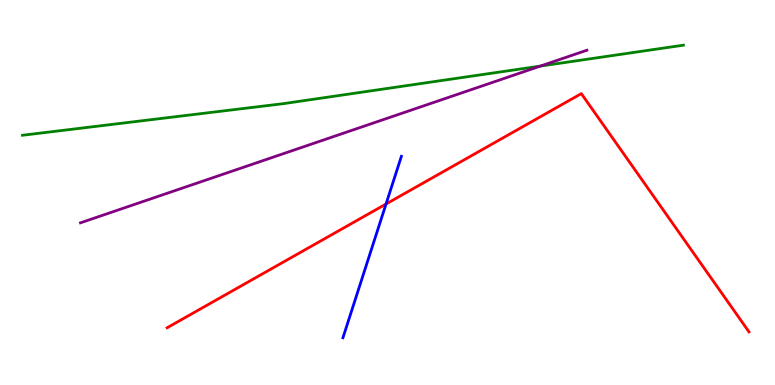[{'lines': ['blue', 'red'], 'intersections': [{'x': 4.98, 'y': 4.7}]}, {'lines': ['green', 'red'], 'intersections': []}, {'lines': ['purple', 'red'], 'intersections': []}, {'lines': ['blue', 'green'], 'intersections': []}, {'lines': ['blue', 'purple'], 'intersections': []}, {'lines': ['green', 'purple'], 'intersections': [{'x': 6.97, 'y': 8.28}]}]